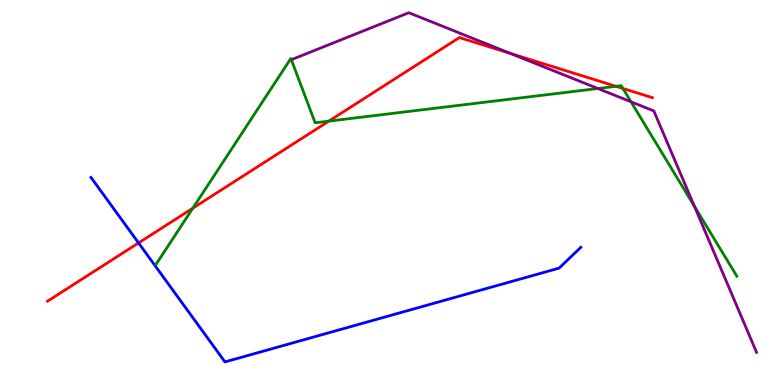[{'lines': ['blue', 'red'], 'intersections': [{'x': 1.79, 'y': 3.69}]}, {'lines': ['green', 'red'], 'intersections': [{'x': 2.49, 'y': 4.59}, {'x': 4.24, 'y': 6.85}, {'x': 7.95, 'y': 7.76}, {'x': 8.04, 'y': 7.7}]}, {'lines': ['purple', 'red'], 'intersections': [{'x': 6.58, 'y': 8.61}]}, {'lines': ['blue', 'green'], 'intersections': []}, {'lines': ['blue', 'purple'], 'intersections': []}, {'lines': ['green', 'purple'], 'intersections': [{'x': 7.71, 'y': 7.7}, {'x': 8.14, 'y': 7.36}, {'x': 8.96, 'y': 4.64}]}]